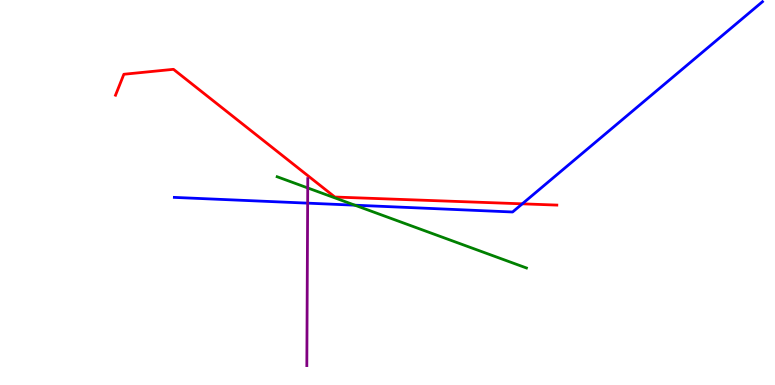[{'lines': ['blue', 'red'], 'intersections': [{'x': 6.74, 'y': 4.71}]}, {'lines': ['green', 'red'], 'intersections': []}, {'lines': ['purple', 'red'], 'intersections': []}, {'lines': ['blue', 'green'], 'intersections': [{'x': 4.58, 'y': 4.67}]}, {'lines': ['blue', 'purple'], 'intersections': [{'x': 3.97, 'y': 4.72}]}, {'lines': ['green', 'purple'], 'intersections': [{'x': 3.97, 'y': 5.12}]}]